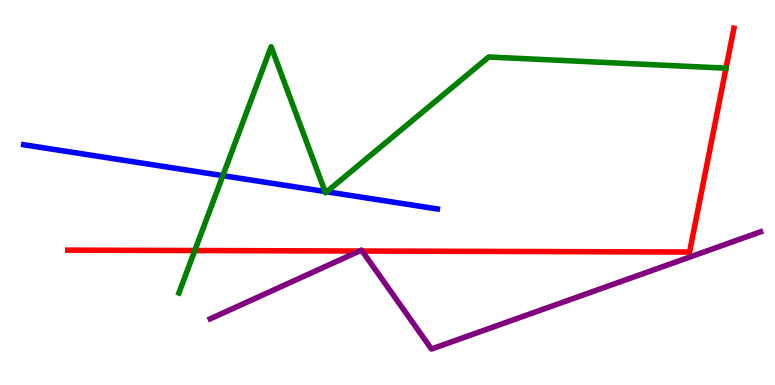[{'lines': ['blue', 'red'], 'intersections': []}, {'lines': ['green', 'red'], 'intersections': [{'x': 2.51, 'y': 3.49}]}, {'lines': ['purple', 'red'], 'intersections': [{'x': 4.64, 'y': 3.48}, {'x': 4.67, 'y': 3.48}]}, {'lines': ['blue', 'green'], 'intersections': [{'x': 2.88, 'y': 5.44}, {'x': 4.19, 'y': 5.03}, {'x': 4.22, 'y': 5.02}]}, {'lines': ['blue', 'purple'], 'intersections': []}, {'lines': ['green', 'purple'], 'intersections': []}]